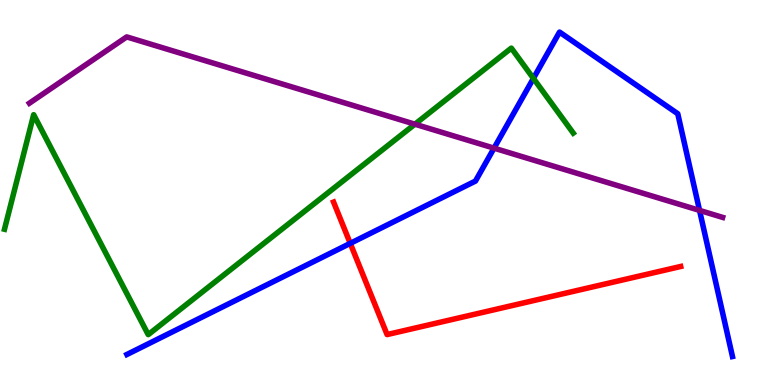[{'lines': ['blue', 'red'], 'intersections': [{'x': 4.52, 'y': 3.68}]}, {'lines': ['green', 'red'], 'intersections': []}, {'lines': ['purple', 'red'], 'intersections': []}, {'lines': ['blue', 'green'], 'intersections': [{'x': 6.88, 'y': 7.96}]}, {'lines': ['blue', 'purple'], 'intersections': [{'x': 6.37, 'y': 6.15}, {'x': 9.03, 'y': 4.54}]}, {'lines': ['green', 'purple'], 'intersections': [{'x': 5.35, 'y': 6.77}]}]